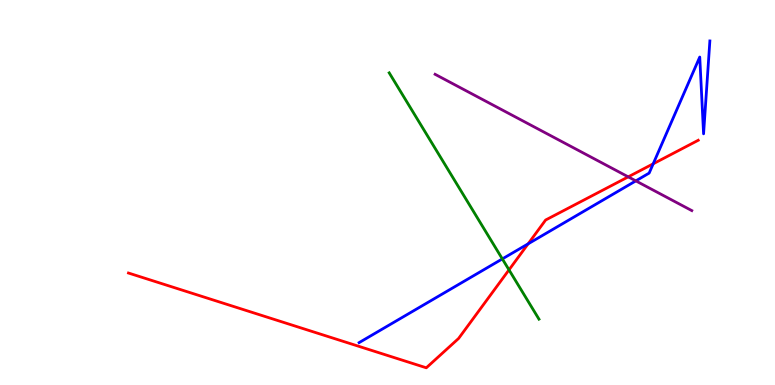[{'lines': ['blue', 'red'], 'intersections': [{'x': 6.81, 'y': 3.67}, {'x': 8.43, 'y': 5.75}]}, {'lines': ['green', 'red'], 'intersections': [{'x': 6.57, 'y': 2.99}]}, {'lines': ['purple', 'red'], 'intersections': [{'x': 8.11, 'y': 5.41}]}, {'lines': ['blue', 'green'], 'intersections': [{'x': 6.48, 'y': 3.28}]}, {'lines': ['blue', 'purple'], 'intersections': [{'x': 8.2, 'y': 5.3}]}, {'lines': ['green', 'purple'], 'intersections': []}]